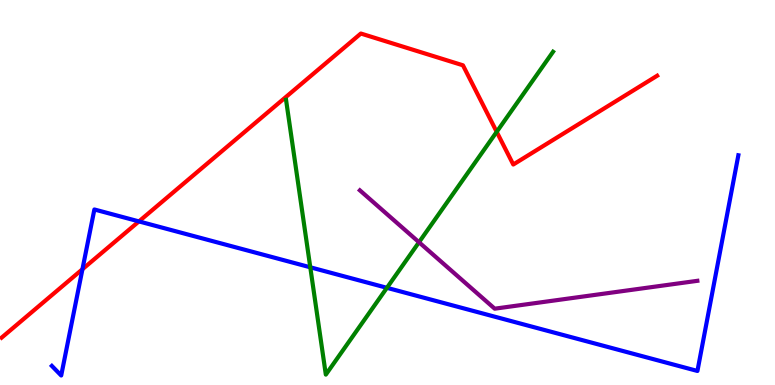[{'lines': ['blue', 'red'], 'intersections': [{'x': 1.06, 'y': 3.01}, {'x': 1.79, 'y': 4.25}]}, {'lines': ['green', 'red'], 'intersections': [{'x': 6.41, 'y': 6.58}]}, {'lines': ['purple', 'red'], 'intersections': []}, {'lines': ['blue', 'green'], 'intersections': [{'x': 4.0, 'y': 3.06}, {'x': 4.99, 'y': 2.52}]}, {'lines': ['blue', 'purple'], 'intersections': []}, {'lines': ['green', 'purple'], 'intersections': [{'x': 5.41, 'y': 3.71}]}]